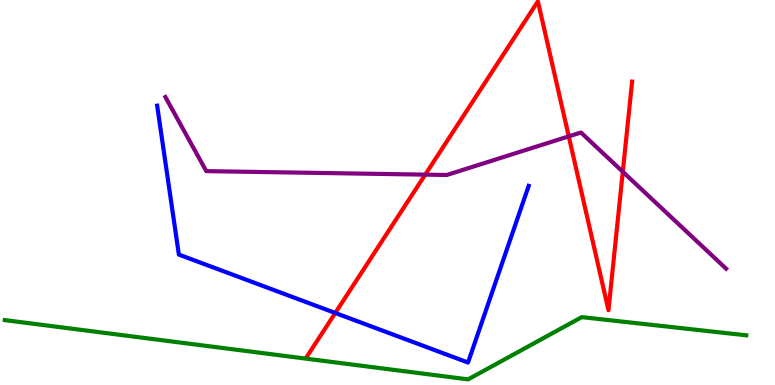[{'lines': ['blue', 'red'], 'intersections': [{'x': 4.33, 'y': 1.87}]}, {'lines': ['green', 'red'], 'intersections': []}, {'lines': ['purple', 'red'], 'intersections': [{'x': 5.49, 'y': 5.46}, {'x': 7.34, 'y': 6.46}, {'x': 8.04, 'y': 5.54}]}, {'lines': ['blue', 'green'], 'intersections': []}, {'lines': ['blue', 'purple'], 'intersections': []}, {'lines': ['green', 'purple'], 'intersections': []}]